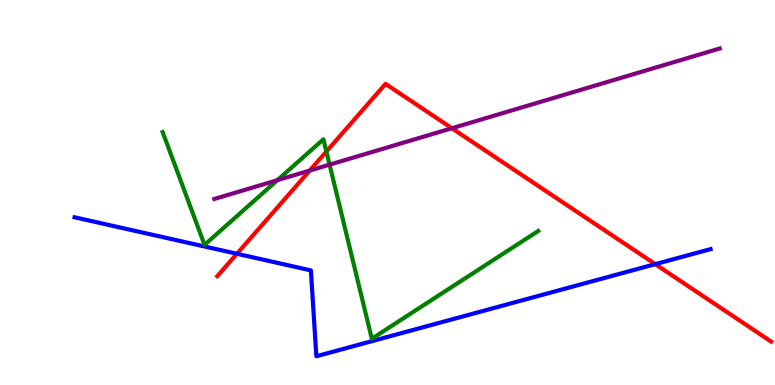[{'lines': ['blue', 'red'], 'intersections': [{'x': 3.06, 'y': 3.41}, {'x': 8.46, 'y': 3.14}]}, {'lines': ['green', 'red'], 'intersections': [{'x': 4.21, 'y': 6.06}]}, {'lines': ['purple', 'red'], 'intersections': [{'x': 4.0, 'y': 5.57}, {'x': 5.83, 'y': 6.67}]}, {'lines': ['blue', 'green'], 'intersections': []}, {'lines': ['blue', 'purple'], 'intersections': []}, {'lines': ['green', 'purple'], 'intersections': [{'x': 3.58, 'y': 5.32}, {'x': 4.25, 'y': 5.72}]}]